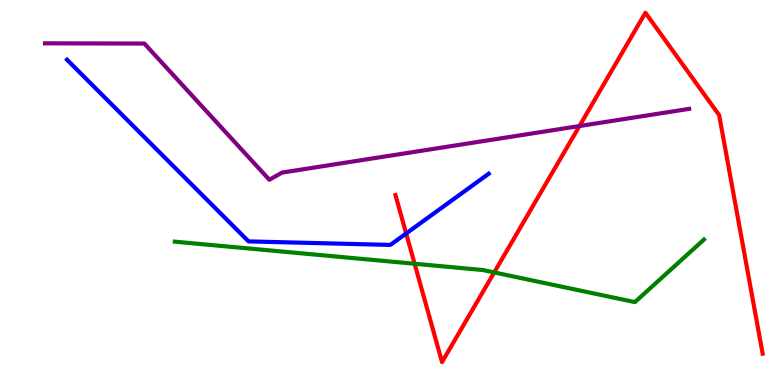[{'lines': ['blue', 'red'], 'intersections': [{'x': 5.24, 'y': 3.94}]}, {'lines': ['green', 'red'], 'intersections': [{'x': 5.35, 'y': 3.15}, {'x': 6.38, 'y': 2.92}]}, {'lines': ['purple', 'red'], 'intersections': [{'x': 7.48, 'y': 6.73}]}, {'lines': ['blue', 'green'], 'intersections': []}, {'lines': ['blue', 'purple'], 'intersections': []}, {'lines': ['green', 'purple'], 'intersections': []}]